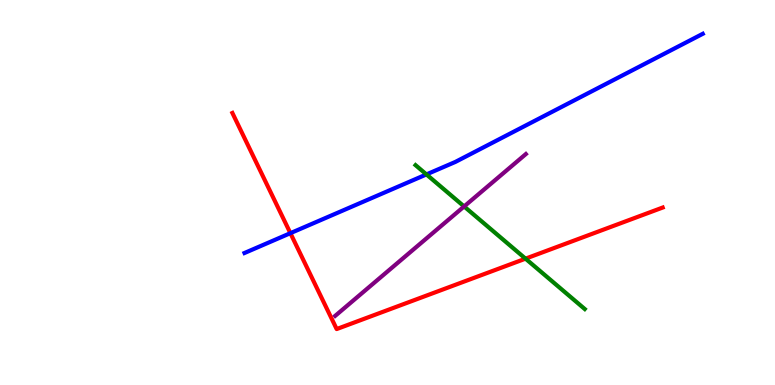[{'lines': ['blue', 'red'], 'intersections': [{'x': 3.75, 'y': 3.94}]}, {'lines': ['green', 'red'], 'intersections': [{'x': 6.78, 'y': 3.28}]}, {'lines': ['purple', 'red'], 'intersections': []}, {'lines': ['blue', 'green'], 'intersections': [{'x': 5.5, 'y': 5.47}]}, {'lines': ['blue', 'purple'], 'intersections': []}, {'lines': ['green', 'purple'], 'intersections': [{'x': 5.99, 'y': 4.64}]}]